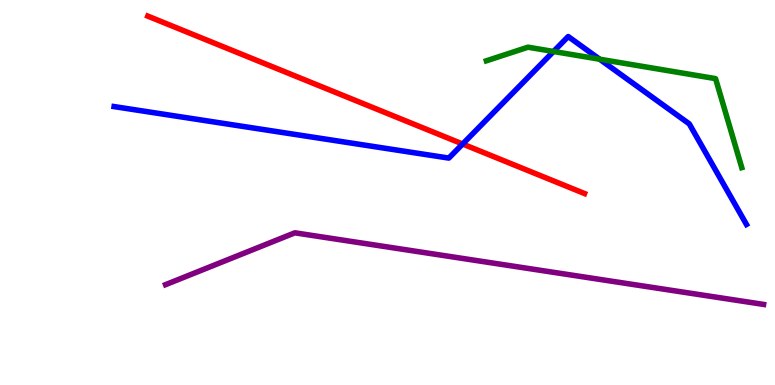[{'lines': ['blue', 'red'], 'intersections': [{'x': 5.97, 'y': 6.26}]}, {'lines': ['green', 'red'], 'intersections': []}, {'lines': ['purple', 'red'], 'intersections': []}, {'lines': ['blue', 'green'], 'intersections': [{'x': 7.14, 'y': 8.66}, {'x': 7.74, 'y': 8.46}]}, {'lines': ['blue', 'purple'], 'intersections': []}, {'lines': ['green', 'purple'], 'intersections': []}]